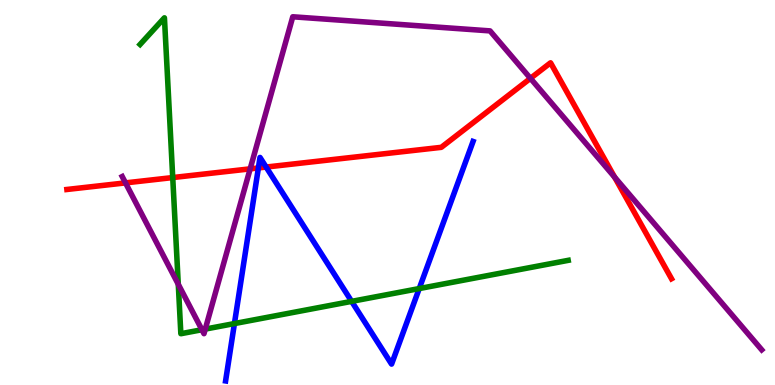[{'lines': ['blue', 'red'], 'intersections': [{'x': 3.33, 'y': 5.64}, {'x': 3.43, 'y': 5.66}]}, {'lines': ['green', 'red'], 'intersections': [{'x': 2.23, 'y': 5.39}]}, {'lines': ['purple', 'red'], 'intersections': [{'x': 1.62, 'y': 5.25}, {'x': 3.23, 'y': 5.61}, {'x': 6.84, 'y': 7.96}, {'x': 7.93, 'y': 5.4}]}, {'lines': ['blue', 'green'], 'intersections': [{'x': 3.02, 'y': 1.6}, {'x': 4.54, 'y': 2.17}, {'x': 5.41, 'y': 2.5}]}, {'lines': ['blue', 'purple'], 'intersections': []}, {'lines': ['green', 'purple'], 'intersections': [{'x': 2.3, 'y': 2.62}, {'x': 2.61, 'y': 1.44}, {'x': 2.65, 'y': 1.45}]}]